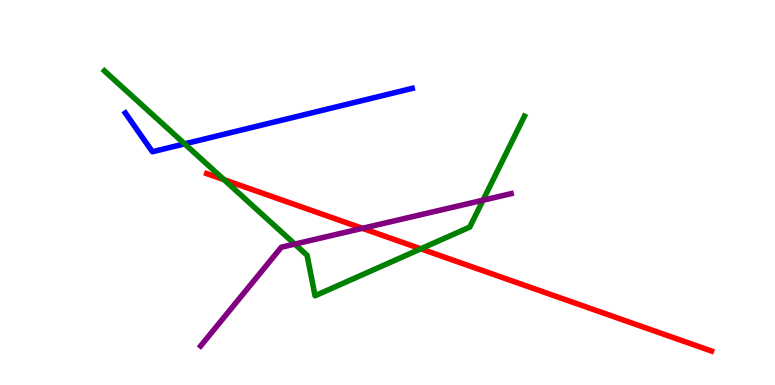[{'lines': ['blue', 'red'], 'intersections': []}, {'lines': ['green', 'red'], 'intersections': [{'x': 2.89, 'y': 5.33}, {'x': 5.43, 'y': 3.54}]}, {'lines': ['purple', 'red'], 'intersections': [{'x': 4.68, 'y': 4.07}]}, {'lines': ['blue', 'green'], 'intersections': [{'x': 2.38, 'y': 6.26}]}, {'lines': ['blue', 'purple'], 'intersections': []}, {'lines': ['green', 'purple'], 'intersections': [{'x': 3.8, 'y': 3.66}, {'x': 6.23, 'y': 4.8}]}]